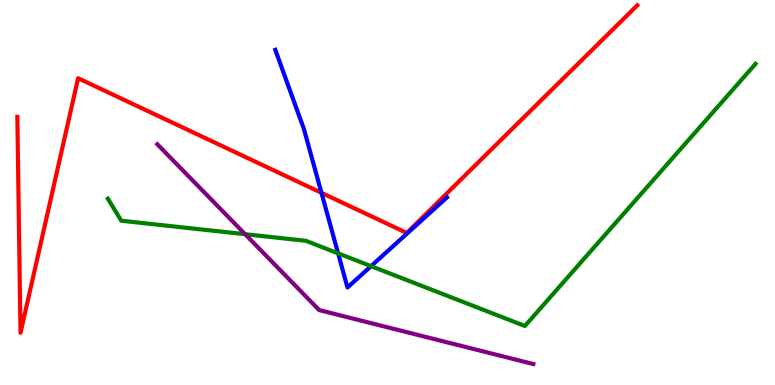[{'lines': ['blue', 'red'], 'intersections': [{'x': 4.15, 'y': 4.99}]}, {'lines': ['green', 'red'], 'intersections': []}, {'lines': ['purple', 'red'], 'intersections': []}, {'lines': ['blue', 'green'], 'intersections': [{'x': 4.36, 'y': 3.42}, {'x': 4.79, 'y': 3.09}]}, {'lines': ['blue', 'purple'], 'intersections': []}, {'lines': ['green', 'purple'], 'intersections': [{'x': 3.16, 'y': 3.92}]}]